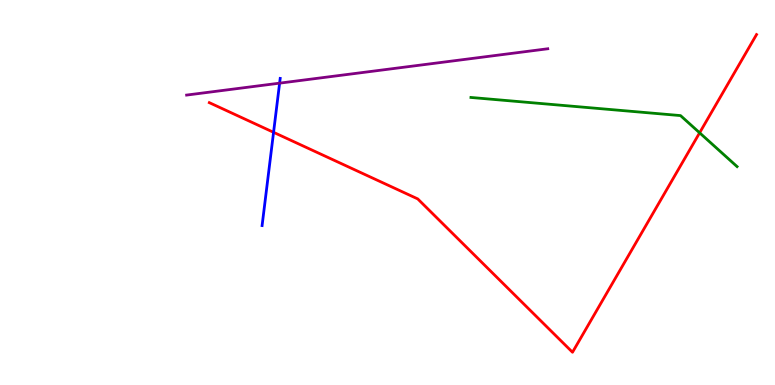[{'lines': ['blue', 'red'], 'intersections': [{'x': 3.53, 'y': 6.56}]}, {'lines': ['green', 'red'], 'intersections': [{'x': 9.03, 'y': 6.55}]}, {'lines': ['purple', 'red'], 'intersections': []}, {'lines': ['blue', 'green'], 'intersections': []}, {'lines': ['blue', 'purple'], 'intersections': [{'x': 3.61, 'y': 7.84}]}, {'lines': ['green', 'purple'], 'intersections': []}]